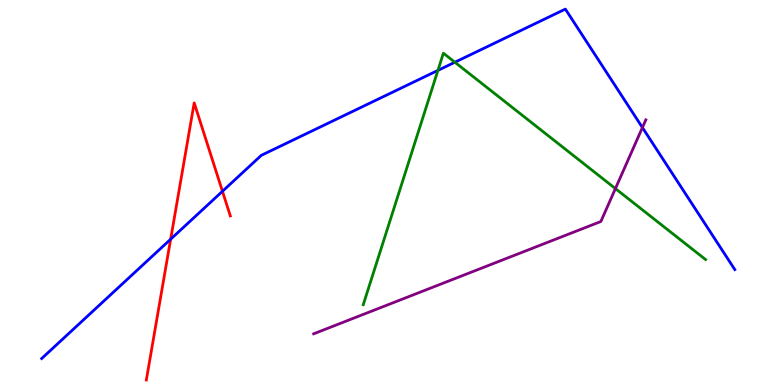[{'lines': ['blue', 'red'], 'intersections': [{'x': 2.2, 'y': 3.79}, {'x': 2.87, 'y': 5.03}]}, {'lines': ['green', 'red'], 'intersections': []}, {'lines': ['purple', 'red'], 'intersections': []}, {'lines': ['blue', 'green'], 'intersections': [{'x': 5.65, 'y': 8.17}, {'x': 5.87, 'y': 8.38}]}, {'lines': ['blue', 'purple'], 'intersections': [{'x': 8.29, 'y': 6.69}]}, {'lines': ['green', 'purple'], 'intersections': [{'x': 7.94, 'y': 5.1}]}]